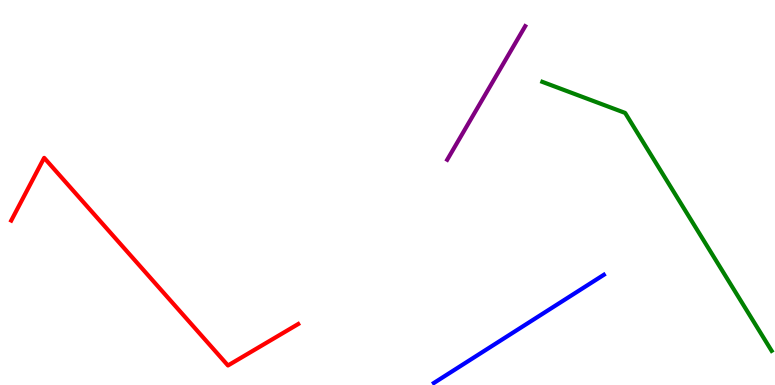[{'lines': ['blue', 'red'], 'intersections': []}, {'lines': ['green', 'red'], 'intersections': []}, {'lines': ['purple', 'red'], 'intersections': []}, {'lines': ['blue', 'green'], 'intersections': []}, {'lines': ['blue', 'purple'], 'intersections': []}, {'lines': ['green', 'purple'], 'intersections': []}]